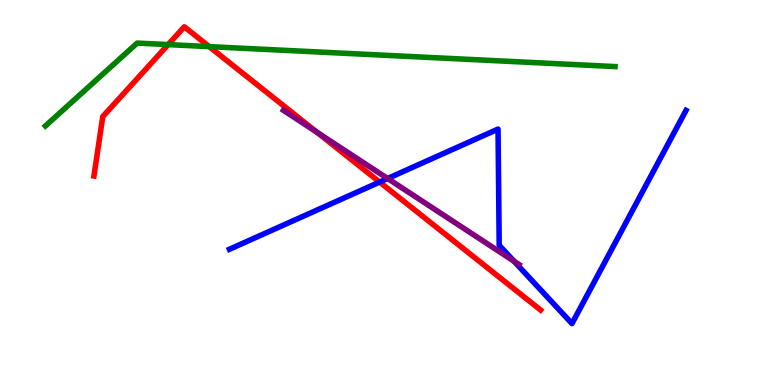[{'lines': ['blue', 'red'], 'intersections': [{'x': 4.9, 'y': 5.27}]}, {'lines': ['green', 'red'], 'intersections': [{'x': 2.17, 'y': 8.84}, {'x': 2.7, 'y': 8.79}]}, {'lines': ['purple', 'red'], 'intersections': [{'x': 4.09, 'y': 6.56}]}, {'lines': ['blue', 'green'], 'intersections': []}, {'lines': ['blue', 'purple'], 'intersections': [{'x': 5.0, 'y': 5.36}, {'x': 6.63, 'y': 3.21}]}, {'lines': ['green', 'purple'], 'intersections': []}]